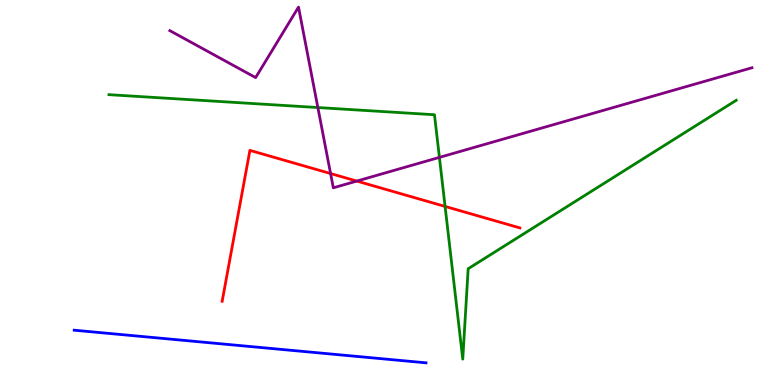[{'lines': ['blue', 'red'], 'intersections': []}, {'lines': ['green', 'red'], 'intersections': [{'x': 5.74, 'y': 4.64}]}, {'lines': ['purple', 'red'], 'intersections': [{'x': 4.27, 'y': 5.49}, {'x': 4.6, 'y': 5.3}]}, {'lines': ['blue', 'green'], 'intersections': []}, {'lines': ['blue', 'purple'], 'intersections': []}, {'lines': ['green', 'purple'], 'intersections': [{'x': 4.1, 'y': 7.21}, {'x': 5.67, 'y': 5.91}]}]